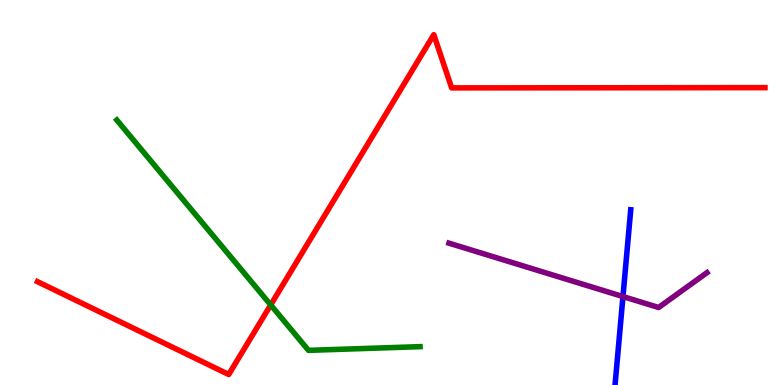[{'lines': ['blue', 'red'], 'intersections': []}, {'lines': ['green', 'red'], 'intersections': [{'x': 3.49, 'y': 2.08}]}, {'lines': ['purple', 'red'], 'intersections': []}, {'lines': ['blue', 'green'], 'intersections': []}, {'lines': ['blue', 'purple'], 'intersections': [{'x': 8.04, 'y': 2.3}]}, {'lines': ['green', 'purple'], 'intersections': []}]